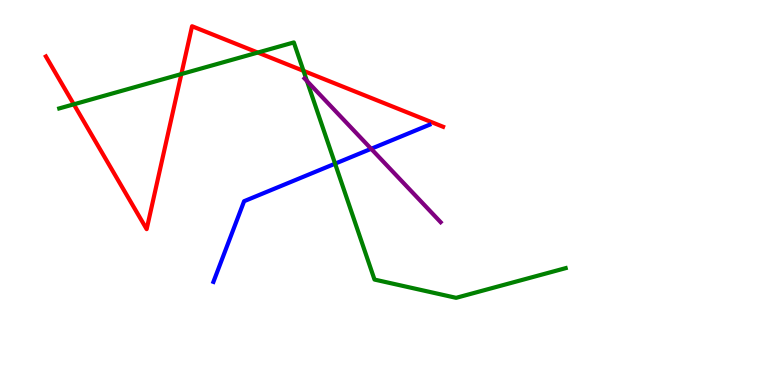[{'lines': ['blue', 'red'], 'intersections': []}, {'lines': ['green', 'red'], 'intersections': [{'x': 0.953, 'y': 7.29}, {'x': 2.34, 'y': 8.08}, {'x': 3.33, 'y': 8.63}, {'x': 3.92, 'y': 8.16}]}, {'lines': ['purple', 'red'], 'intersections': []}, {'lines': ['blue', 'green'], 'intersections': [{'x': 4.32, 'y': 5.75}]}, {'lines': ['blue', 'purple'], 'intersections': [{'x': 4.79, 'y': 6.14}]}, {'lines': ['green', 'purple'], 'intersections': [{'x': 3.96, 'y': 7.9}]}]